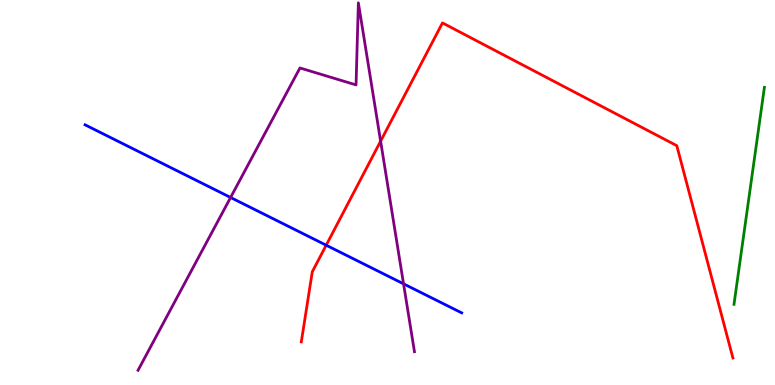[{'lines': ['blue', 'red'], 'intersections': [{'x': 4.21, 'y': 3.63}]}, {'lines': ['green', 'red'], 'intersections': []}, {'lines': ['purple', 'red'], 'intersections': [{'x': 4.91, 'y': 6.33}]}, {'lines': ['blue', 'green'], 'intersections': []}, {'lines': ['blue', 'purple'], 'intersections': [{'x': 2.98, 'y': 4.87}, {'x': 5.21, 'y': 2.63}]}, {'lines': ['green', 'purple'], 'intersections': []}]